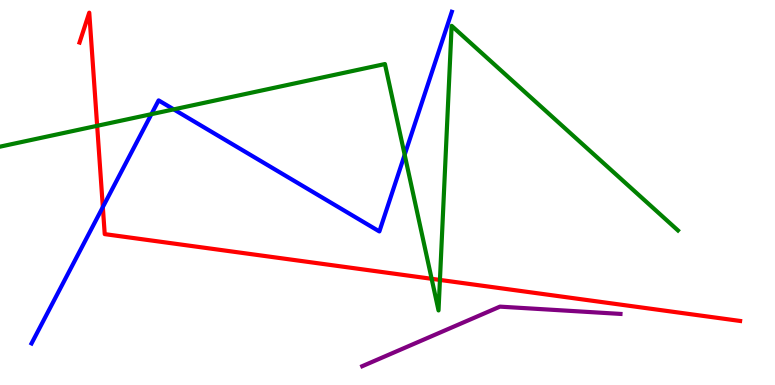[{'lines': ['blue', 'red'], 'intersections': [{'x': 1.33, 'y': 4.62}]}, {'lines': ['green', 'red'], 'intersections': [{'x': 1.25, 'y': 6.73}, {'x': 5.57, 'y': 2.76}, {'x': 5.68, 'y': 2.73}]}, {'lines': ['purple', 'red'], 'intersections': []}, {'lines': ['blue', 'green'], 'intersections': [{'x': 1.95, 'y': 7.03}, {'x': 2.24, 'y': 7.16}, {'x': 5.22, 'y': 5.98}]}, {'lines': ['blue', 'purple'], 'intersections': []}, {'lines': ['green', 'purple'], 'intersections': []}]